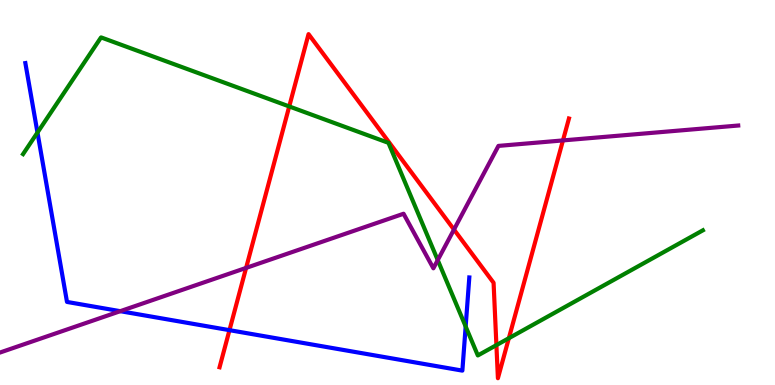[{'lines': ['blue', 'red'], 'intersections': [{'x': 2.96, 'y': 1.42}]}, {'lines': ['green', 'red'], 'intersections': [{'x': 3.73, 'y': 7.24}, {'x': 6.41, 'y': 1.04}, {'x': 6.57, 'y': 1.22}]}, {'lines': ['purple', 'red'], 'intersections': [{'x': 3.18, 'y': 3.04}, {'x': 5.86, 'y': 4.04}, {'x': 7.26, 'y': 6.35}]}, {'lines': ['blue', 'green'], 'intersections': [{'x': 0.483, 'y': 6.56}, {'x': 6.01, 'y': 1.52}]}, {'lines': ['blue', 'purple'], 'intersections': [{'x': 1.55, 'y': 1.92}]}, {'lines': ['green', 'purple'], 'intersections': [{'x': 5.65, 'y': 3.24}]}]